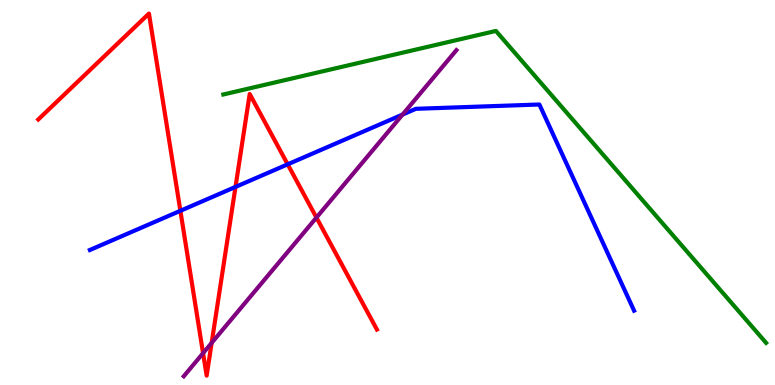[{'lines': ['blue', 'red'], 'intersections': [{'x': 2.33, 'y': 4.52}, {'x': 3.04, 'y': 5.14}, {'x': 3.71, 'y': 5.73}]}, {'lines': ['green', 'red'], 'intersections': []}, {'lines': ['purple', 'red'], 'intersections': [{'x': 2.62, 'y': 0.827}, {'x': 2.73, 'y': 1.09}, {'x': 4.08, 'y': 4.35}]}, {'lines': ['blue', 'green'], 'intersections': []}, {'lines': ['blue', 'purple'], 'intersections': [{'x': 5.19, 'y': 7.02}]}, {'lines': ['green', 'purple'], 'intersections': []}]